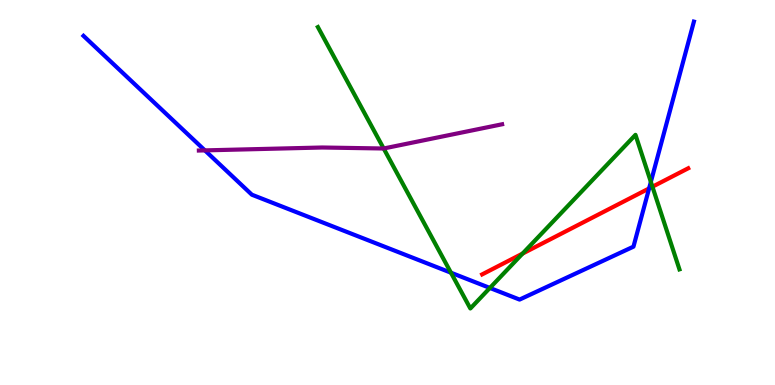[{'lines': ['blue', 'red'], 'intersections': [{'x': 8.38, 'y': 5.11}]}, {'lines': ['green', 'red'], 'intersections': [{'x': 6.74, 'y': 3.41}, {'x': 8.42, 'y': 5.15}]}, {'lines': ['purple', 'red'], 'intersections': []}, {'lines': ['blue', 'green'], 'intersections': [{'x': 5.82, 'y': 2.92}, {'x': 6.32, 'y': 2.52}, {'x': 8.4, 'y': 5.28}]}, {'lines': ['blue', 'purple'], 'intersections': [{'x': 2.64, 'y': 6.09}]}, {'lines': ['green', 'purple'], 'intersections': [{'x': 4.95, 'y': 6.14}]}]